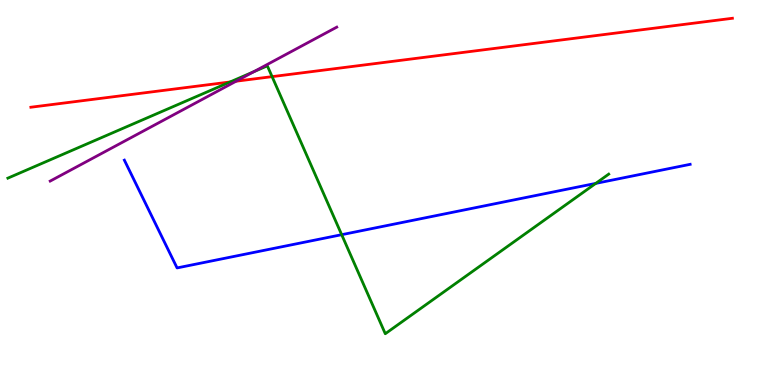[{'lines': ['blue', 'red'], 'intersections': []}, {'lines': ['green', 'red'], 'intersections': [{'x': 2.97, 'y': 7.87}, {'x': 3.51, 'y': 8.01}]}, {'lines': ['purple', 'red'], 'intersections': [{'x': 3.05, 'y': 7.89}]}, {'lines': ['blue', 'green'], 'intersections': [{'x': 4.41, 'y': 3.9}, {'x': 7.69, 'y': 5.24}]}, {'lines': ['blue', 'purple'], 'intersections': []}, {'lines': ['green', 'purple'], 'intersections': [{'x': 3.27, 'y': 8.14}]}]